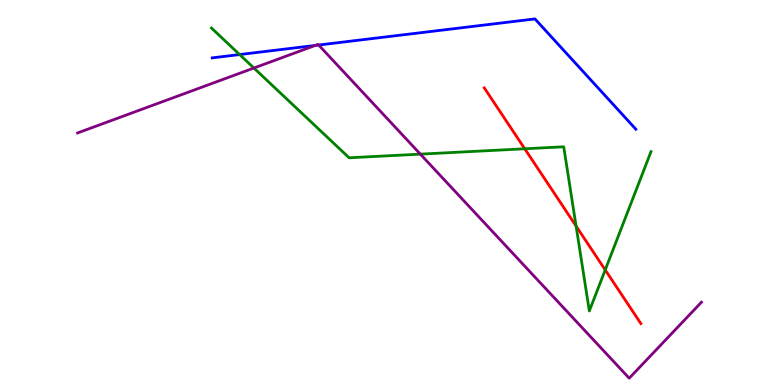[{'lines': ['blue', 'red'], 'intersections': []}, {'lines': ['green', 'red'], 'intersections': [{'x': 6.77, 'y': 6.14}, {'x': 7.43, 'y': 4.13}, {'x': 7.81, 'y': 2.99}]}, {'lines': ['purple', 'red'], 'intersections': []}, {'lines': ['blue', 'green'], 'intersections': [{'x': 3.09, 'y': 8.58}]}, {'lines': ['blue', 'purple'], 'intersections': [{'x': 4.07, 'y': 8.82}, {'x': 4.11, 'y': 8.83}]}, {'lines': ['green', 'purple'], 'intersections': [{'x': 3.28, 'y': 8.23}, {'x': 5.42, 'y': 6.0}]}]